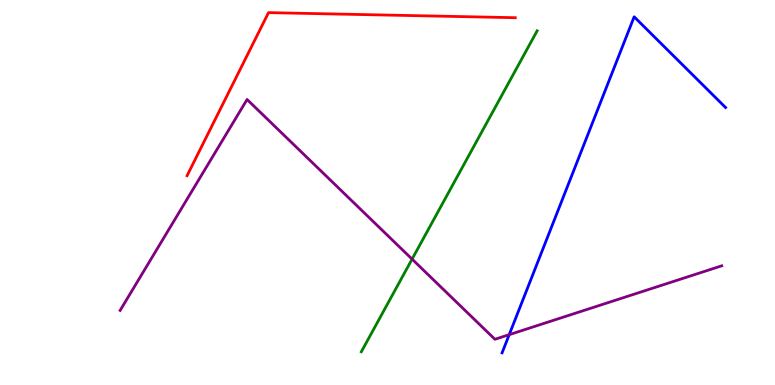[{'lines': ['blue', 'red'], 'intersections': []}, {'lines': ['green', 'red'], 'intersections': []}, {'lines': ['purple', 'red'], 'intersections': []}, {'lines': ['blue', 'green'], 'intersections': []}, {'lines': ['blue', 'purple'], 'intersections': [{'x': 6.57, 'y': 1.31}]}, {'lines': ['green', 'purple'], 'intersections': [{'x': 5.32, 'y': 3.27}]}]